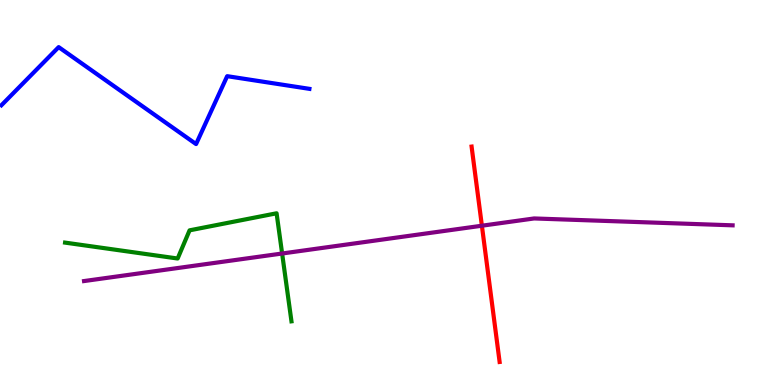[{'lines': ['blue', 'red'], 'intersections': []}, {'lines': ['green', 'red'], 'intersections': []}, {'lines': ['purple', 'red'], 'intersections': [{'x': 6.22, 'y': 4.14}]}, {'lines': ['blue', 'green'], 'intersections': []}, {'lines': ['blue', 'purple'], 'intersections': []}, {'lines': ['green', 'purple'], 'intersections': [{'x': 3.64, 'y': 3.42}]}]